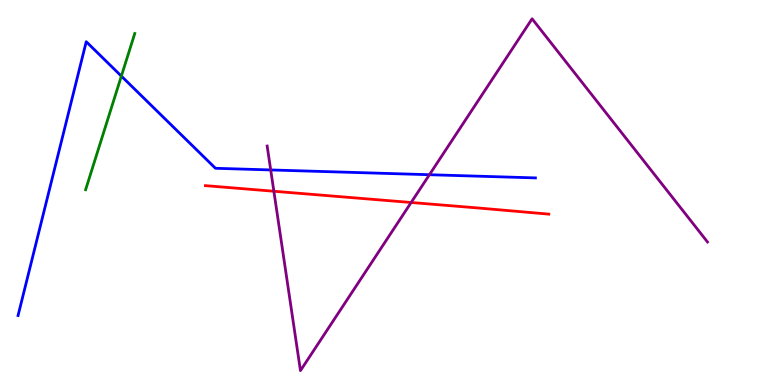[{'lines': ['blue', 'red'], 'intersections': []}, {'lines': ['green', 'red'], 'intersections': []}, {'lines': ['purple', 'red'], 'intersections': [{'x': 3.53, 'y': 5.03}, {'x': 5.31, 'y': 4.74}]}, {'lines': ['blue', 'green'], 'intersections': [{'x': 1.57, 'y': 8.02}]}, {'lines': ['blue', 'purple'], 'intersections': [{'x': 3.49, 'y': 5.59}, {'x': 5.54, 'y': 5.46}]}, {'lines': ['green', 'purple'], 'intersections': []}]